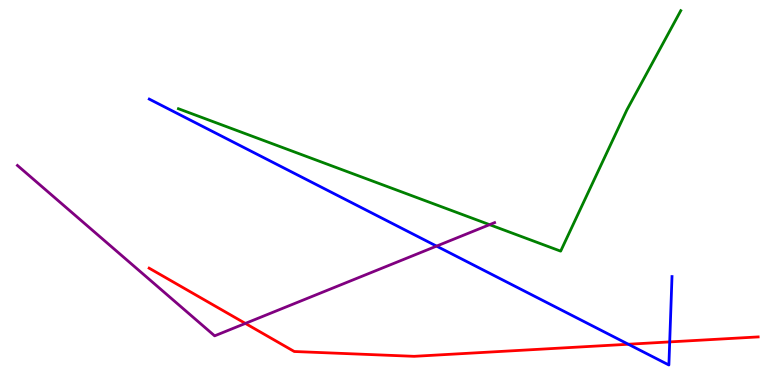[{'lines': ['blue', 'red'], 'intersections': [{'x': 8.11, 'y': 1.06}, {'x': 8.64, 'y': 1.12}]}, {'lines': ['green', 'red'], 'intersections': []}, {'lines': ['purple', 'red'], 'intersections': [{'x': 3.17, 'y': 1.6}]}, {'lines': ['blue', 'green'], 'intersections': []}, {'lines': ['blue', 'purple'], 'intersections': [{'x': 5.63, 'y': 3.61}]}, {'lines': ['green', 'purple'], 'intersections': [{'x': 6.32, 'y': 4.16}]}]